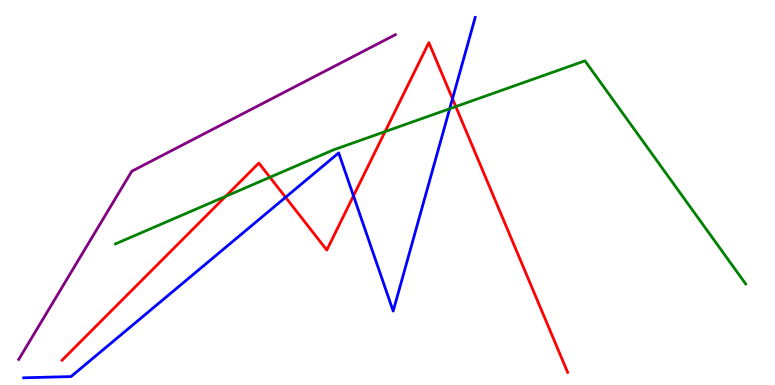[{'lines': ['blue', 'red'], 'intersections': [{'x': 3.68, 'y': 4.88}, {'x': 4.56, 'y': 4.91}, {'x': 5.84, 'y': 7.44}]}, {'lines': ['green', 'red'], 'intersections': [{'x': 2.91, 'y': 4.9}, {'x': 3.48, 'y': 5.4}, {'x': 4.97, 'y': 6.58}, {'x': 5.88, 'y': 7.23}]}, {'lines': ['purple', 'red'], 'intersections': []}, {'lines': ['blue', 'green'], 'intersections': [{'x': 5.8, 'y': 7.18}]}, {'lines': ['blue', 'purple'], 'intersections': []}, {'lines': ['green', 'purple'], 'intersections': []}]